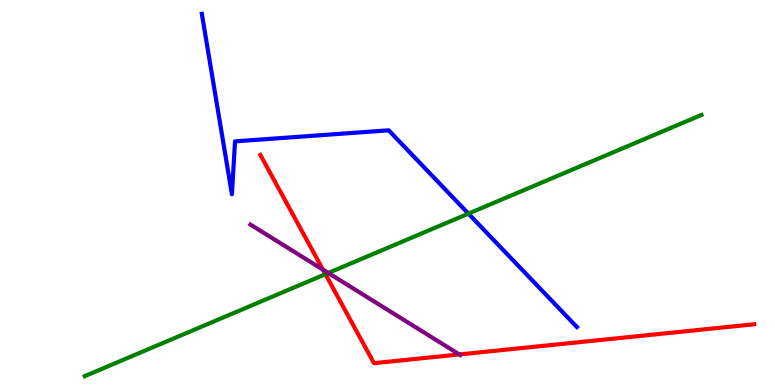[{'lines': ['blue', 'red'], 'intersections': []}, {'lines': ['green', 'red'], 'intersections': [{'x': 4.2, 'y': 2.88}]}, {'lines': ['purple', 'red'], 'intersections': [{'x': 4.17, 'y': 3.0}, {'x': 5.93, 'y': 0.794}]}, {'lines': ['blue', 'green'], 'intersections': [{'x': 6.04, 'y': 4.45}]}, {'lines': ['blue', 'purple'], 'intersections': []}, {'lines': ['green', 'purple'], 'intersections': [{'x': 4.24, 'y': 2.91}]}]